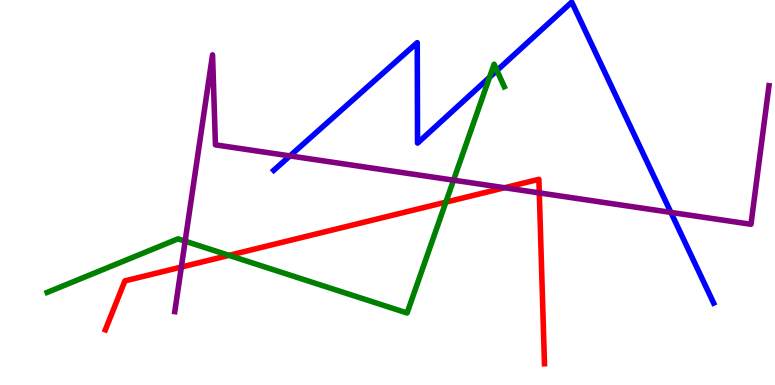[{'lines': ['blue', 'red'], 'intersections': []}, {'lines': ['green', 'red'], 'intersections': [{'x': 2.95, 'y': 3.37}, {'x': 5.75, 'y': 4.75}]}, {'lines': ['purple', 'red'], 'intersections': [{'x': 2.34, 'y': 3.06}, {'x': 6.51, 'y': 5.12}, {'x': 6.96, 'y': 4.99}]}, {'lines': ['blue', 'green'], 'intersections': [{'x': 6.32, 'y': 7.99}, {'x': 6.41, 'y': 8.17}]}, {'lines': ['blue', 'purple'], 'intersections': [{'x': 3.74, 'y': 5.95}, {'x': 8.66, 'y': 4.48}]}, {'lines': ['green', 'purple'], 'intersections': [{'x': 2.39, 'y': 3.74}, {'x': 5.85, 'y': 5.32}]}]